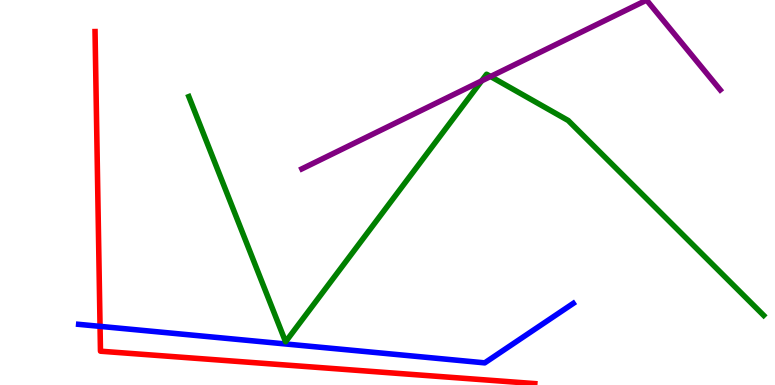[{'lines': ['blue', 'red'], 'intersections': [{'x': 1.29, 'y': 1.52}]}, {'lines': ['green', 'red'], 'intersections': []}, {'lines': ['purple', 'red'], 'intersections': []}, {'lines': ['blue', 'green'], 'intersections': []}, {'lines': ['blue', 'purple'], 'intersections': []}, {'lines': ['green', 'purple'], 'intersections': [{'x': 6.21, 'y': 7.9}, {'x': 6.33, 'y': 8.01}]}]